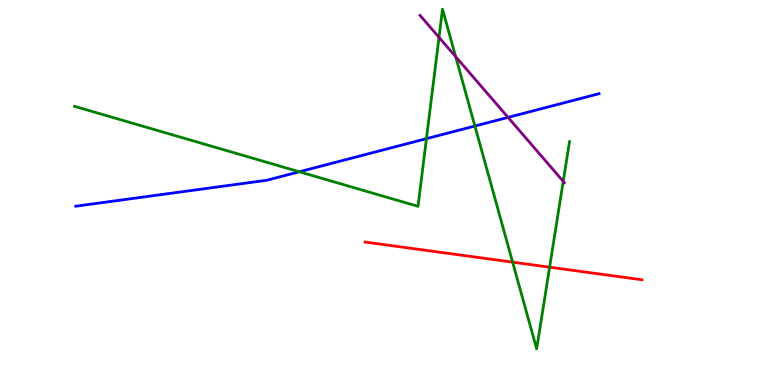[{'lines': ['blue', 'red'], 'intersections': []}, {'lines': ['green', 'red'], 'intersections': [{'x': 6.61, 'y': 3.19}, {'x': 7.09, 'y': 3.06}]}, {'lines': ['purple', 'red'], 'intersections': []}, {'lines': ['blue', 'green'], 'intersections': [{'x': 3.86, 'y': 5.54}, {'x': 5.5, 'y': 6.4}, {'x': 6.13, 'y': 6.73}]}, {'lines': ['blue', 'purple'], 'intersections': [{'x': 6.56, 'y': 6.95}]}, {'lines': ['green', 'purple'], 'intersections': [{'x': 5.66, 'y': 9.03}, {'x': 5.88, 'y': 8.53}, {'x': 7.27, 'y': 5.29}]}]